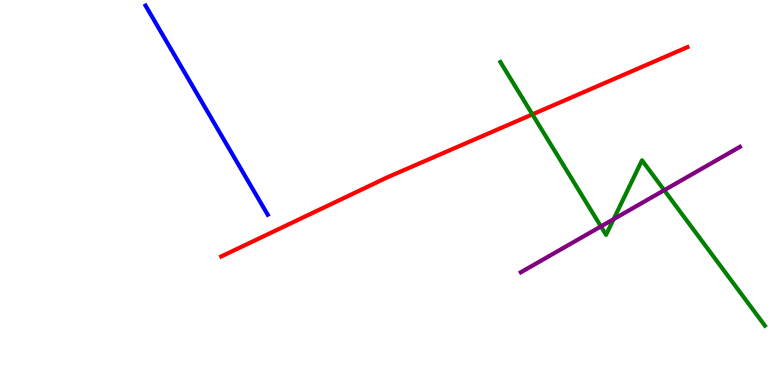[{'lines': ['blue', 'red'], 'intersections': []}, {'lines': ['green', 'red'], 'intersections': [{'x': 6.87, 'y': 7.03}]}, {'lines': ['purple', 'red'], 'intersections': []}, {'lines': ['blue', 'green'], 'intersections': []}, {'lines': ['blue', 'purple'], 'intersections': []}, {'lines': ['green', 'purple'], 'intersections': [{'x': 7.75, 'y': 4.12}, {'x': 7.92, 'y': 4.31}, {'x': 8.57, 'y': 5.06}]}]